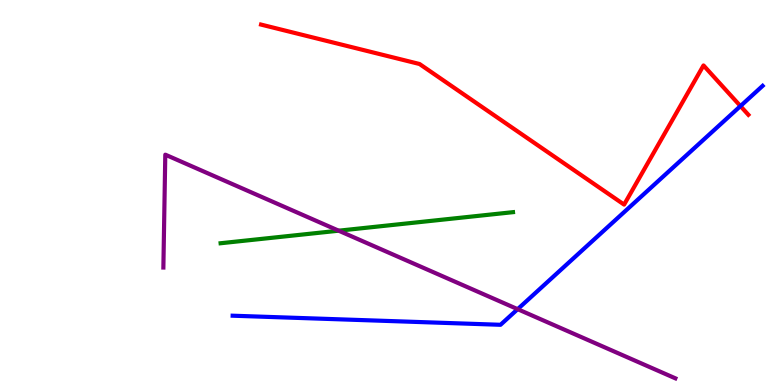[{'lines': ['blue', 'red'], 'intersections': [{'x': 9.55, 'y': 7.24}]}, {'lines': ['green', 'red'], 'intersections': []}, {'lines': ['purple', 'red'], 'intersections': []}, {'lines': ['blue', 'green'], 'intersections': []}, {'lines': ['blue', 'purple'], 'intersections': [{'x': 6.68, 'y': 1.97}]}, {'lines': ['green', 'purple'], 'intersections': [{'x': 4.37, 'y': 4.01}]}]